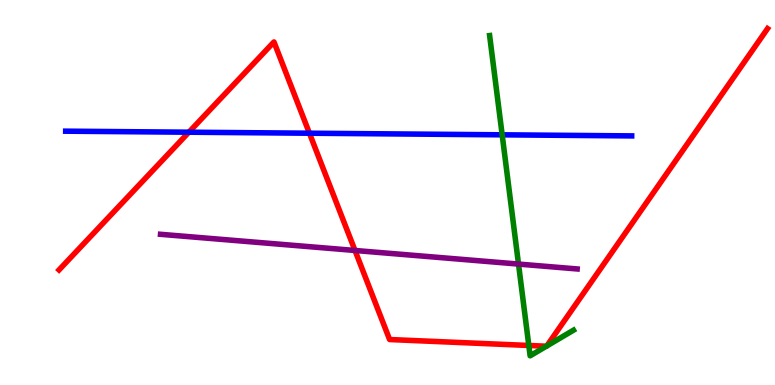[{'lines': ['blue', 'red'], 'intersections': [{'x': 2.44, 'y': 6.57}, {'x': 3.99, 'y': 6.54}]}, {'lines': ['green', 'red'], 'intersections': [{'x': 6.82, 'y': 1.03}, {'x': 7.05, 'y': 1.01}, {'x': 7.06, 'y': 1.01}]}, {'lines': ['purple', 'red'], 'intersections': [{'x': 4.58, 'y': 3.49}]}, {'lines': ['blue', 'green'], 'intersections': [{'x': 6.48, 'y': 6.5}]}, {'lines': ['blue', 'purple'], 'intersections': []}, {'lines': ['green', 'purple'], 'intersections': [{'x': 6.69, 'y': 3.14}]}]